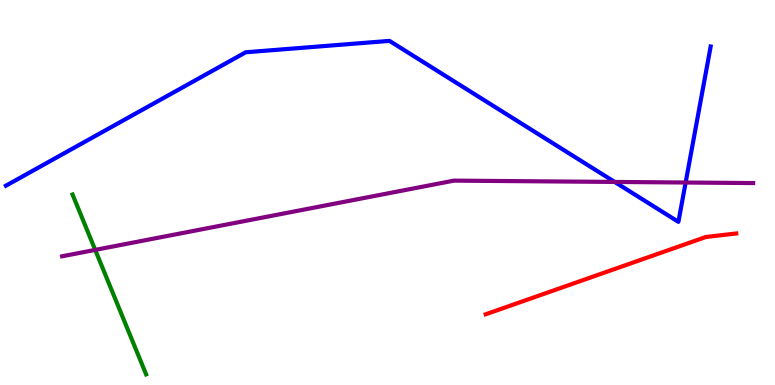[{'lines': ['blue', 'red'], 'intersections': []}, {'lines': ['green', 'red'], 'intersections': []}, {'lines': ['purple', 'red'], 'intersections': []}, {'lines': ['blue', 'green'], 'intersections': []}, {'lines': ['blue', 'purple'], 'intersections': [{'x': 7.93, 'y': 5.27}, {'x': 8.85, 'y': 5.26}]}, {'lines': ['green', 'purple'], 'intersections': [{'x': 1.23, 'y': 3.51}]}]